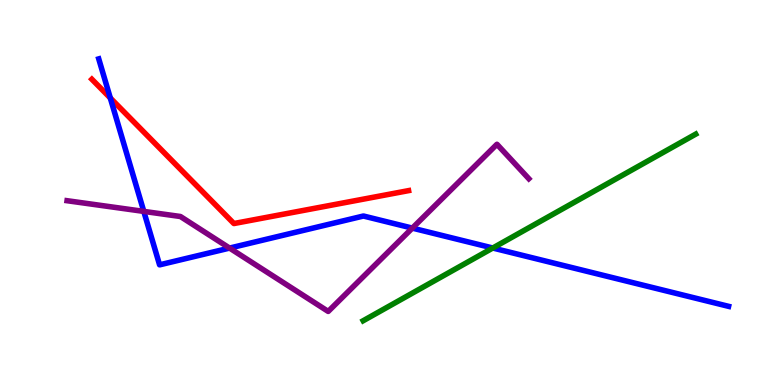[{'lines': ['blue', 'red'], 'intersections': [{'x': 1.42, 'y': 7.45}]}, {'lines': ['green', 'red'], 'intersections': []}, {'lines': ['purple', 'red'], 'intersections': []}, {'lines': ['blue', 'green'], 'intersections': [{'x': 6.36, 'y': 3.56}]}, {'lines': ['blue', 'purple'], 'intersections': [{'x': 1.86, 'y': 4.51}, {'x': 2.96, 'y': 3.56}, {'x': 5.32, 'y': 4.08}]}, {'lines': ['green', 'purple'], 'intersections': []}]